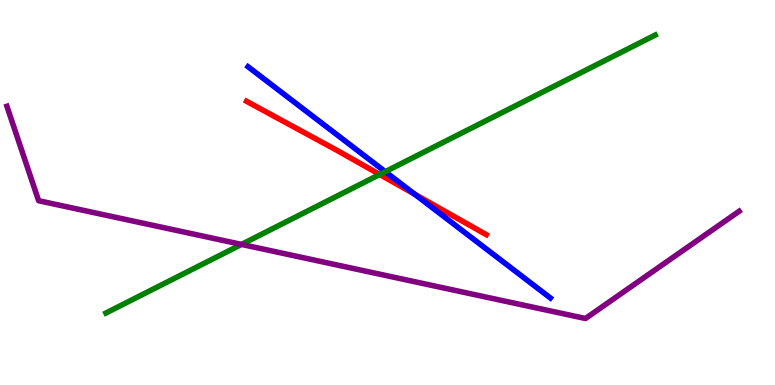[{'lines': ['blue', 'red'], 'intersections': [{'x': 5.35, 'y': 4.95}]}, {'lines': ['green', 'red'], 'intersections': [{'x': 4.9, 'y': 5.47}]}, {'lines': ['purple', 'red'], 'intersections': []}, {'lines': ['blue', 'green'], 'intersections': [{'x': 4.97, 'y': 5.54}]}, {'lines': ['blue', 'purple'], 'intersections': []}, {'lines': ['green', 'purple'], 'intersections': [{'x': 3.12, 'y': 3.65}]}]